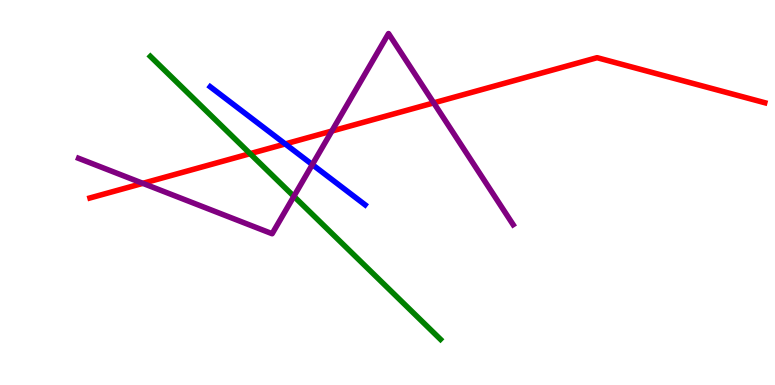[{'lines': ['blue', 'red'], 'intersections': [{'x': 3.68, 'y': 6.26}]}, {'lines': ['green', 'red'], 'intersections': [{'x': 3.23, 'y': 6.01}]}, {'lines': ['purple', 'red'], 'intersections': [{'x': 1.84, 'y': 5.24}, {'x': 4.28, 'y': 6.6}, {'x': 5.6, 'y': 7.33}]}, {'lines': ['blue', 'green'], 'intersections': []}, {'lines': ['blue', 'purple'], 'intersections': [{'x': 4.03, 'y': 5.72}]}, {'lines': ['green', 'purple'], 'intersections': [{'x': 3.79, 'y': 4.9}]}]